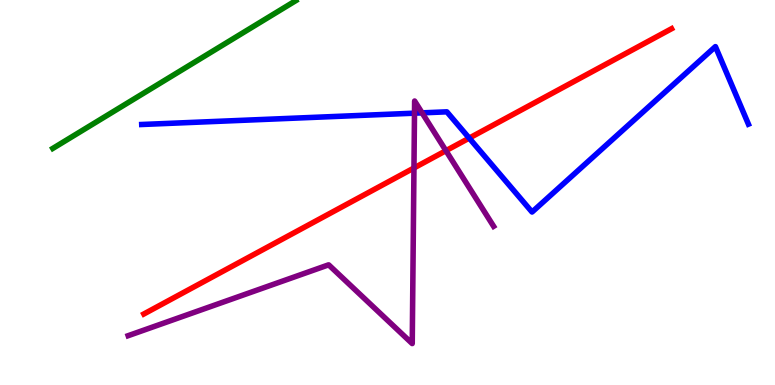[{'lines': ['blue', 'red'], 'intersections': [{'x': 6.05, 'y': 6.41}]}, {'lines': ['green', 'red'], 'intersections': []}, {'lines': ['purple', 'red'], 'intersections': [{'x': 5.34, 'y': 5.64}, {'x': 5.75, 'y': 6.09}]}, {'lines': ['blue', 'green'], 'intersections': []}, {'lines': ['blue', 'purple'], 'intersections': [{'x': 5.35, 'y': 7.06}, {'x': 5.45, 'y': 7.07}]}, {'lines': ['green', 'purple'], 'intersections': []}]